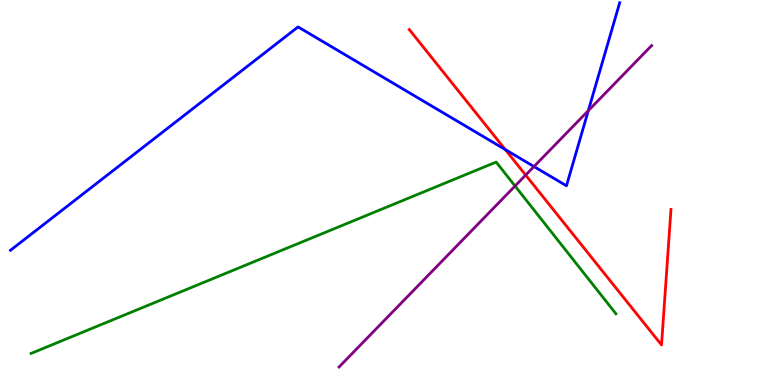[{'lines': ['blue', 'red'], 'intersections': [{'x': 6.52, 'y': 6.12}]}, {'lines': ['green', 'red'], 'intersections': []}, {'lines': ['purple', 'red'], 'intersections': [{'x': 6.78, 'y': 5.45}]}, {'lines': ['blue', 'green'], 'intersections': []}, {'lines': ['blue', 'purple'], 'intersections': [{'x': 6.89, 'y': 5.67}, {'x': 7.59, 'y': 7.13}]}, {'lines': ['green', 'purple'], 'intersections': [{'x': 6.65, 'y': 5.17}]}]